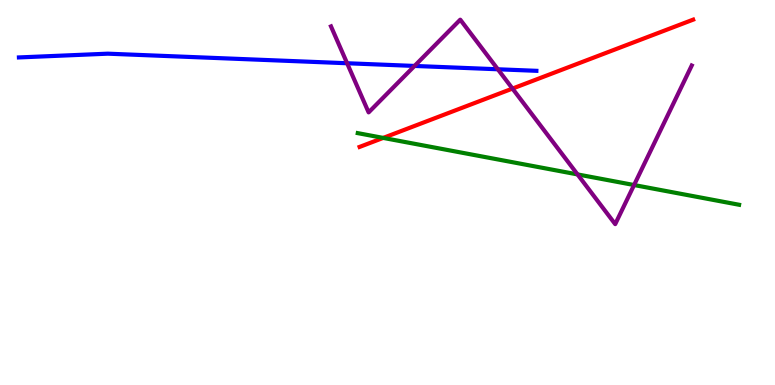[{'lines': ['blue', 'red'], 'intersections': []}, {'lines': ['green', 'red'], 'intersections': [{'x': 4.94, 'y': 6.42}]}, {'lines': ['purple', 'red'], 'intersections': [{'x': 6.61, 'y': 7.7}]}, {'lines': ['blue', 'green'], 'intersections': []}, {'lines': ['blue', 'purple'], 'intersections': [{'x': 4.48, 'y': 8.36}, {'x': 5.35, 'y': 8.29}, {'x': 6.42, 'y': 8.2}]}, {'lines': ['green', 'purple'], 'intersections': [{'x': 7.45, 'y': 5.47}, {'x': 8.18, 'y': 5.19}]}]